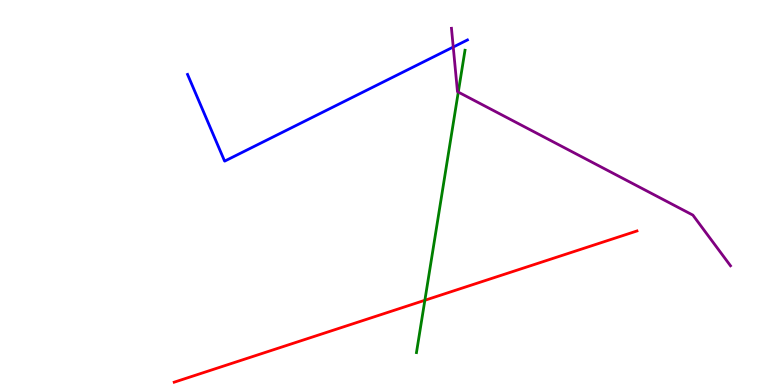[{'lines': ['blue', 'red'], 'intersections': []}, {'lines': ['green', 'red'], 'intersections': [{'x': 5.48, 'y': 2.2}]}, {'lines': ['purple', 'red'], 'intersections': []}, {'lines': ['blue', 'green'], 'intersections': []}, {'lines': ['blue', 'purple'], 'intersections': [{'x': 5.85, 'y': 8.78}]}, {'lines': ['green', 'purple'], 'intersections': [{'x': 5.91, 'y': 7.61}]}]